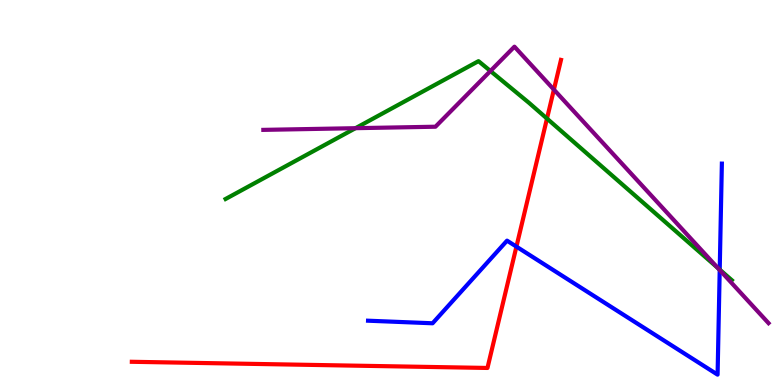[{'lines': ['blue', 'red'], 'intersections': [{'x': 6.66, 'y': 3.59}]}, {'lines': ['green', 'red'], 'intersections': [{'x': 7.06, 'y': 6.92}]}, {'lines': ['purple', 'red'], 'intersections': [{'x': 7.15, 'y': 7.67}]}, {'lines': ['blue', 'green'], 'intersections': [{'x': 9.29, 'y': 3.0}]}, {'lines': ['blue', 'purple'], 'intersections': [{'x': 9.29, 'y': 2.99}]}, {'lines': ['green', 'purple'], 'intersections': [{'x': 4.59, 'y': 6.67}, {'x': 6.33, 'y': 8.16}, {'x': 9.26, 'y': 3.04}]}]